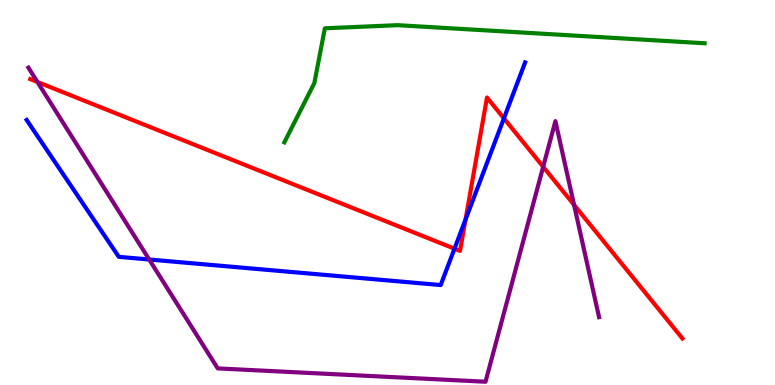[{'lines': ['blue', 'red'], 'intersections': [{'x': 5.86, 'y': 3.54}, {'x': 6.01, 'y': 4.3}, {'x': 6.5, 'y': 6.93}]}, {'lines': ['green', 'red'], 'intersections': []}, {'lines': ['purple', 'red'], 'intersections': [{'x': 0.483, 'y': 7.87}, {'x': 7.01, 'y': 5.67}, {'x': 7.41, 'y': 4.68}]}, {'lines': ['blue', 'green'], 'intersections': []}, {'lines': ['blue', 'purple'], 'intersections': [{'x': 1.92, 'y': 3.26}]}, {'lines': ['green', 'purple'], 'intersections': []}]